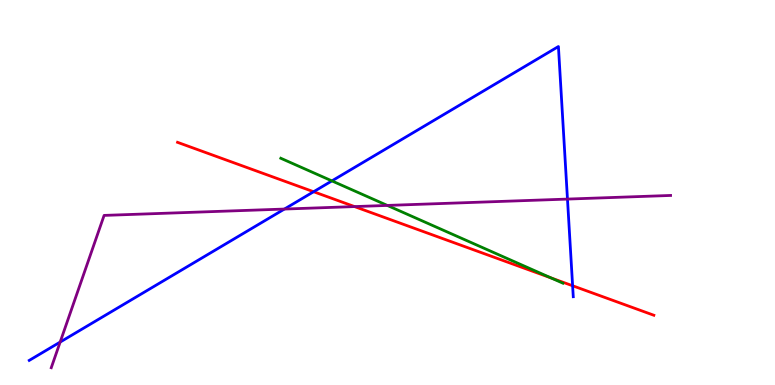[{'lines': ['blue', 'red'], 'intersections': [{'x': 4.05, 'y': 5.02}, {'x': 7.39, 'y': 2.58}]}, {'lines': ['green', 'red'], 'intersections': [{'x': 7.11, 'y': 2.78}]}, {'lines': ['purple', 'red'], 'intersections': [{'x': 4.57, 'y': 4.63}]}, {'lines': ['blue', 'green'], 'intersections': [{'x': 4.28, 'y': 5.3}]}, {'lines': ['blue', 'purple'], 'intersections': [{'x': 0.776, 'y': 1.12}, {'x': 3.67, 'y': 4.57}, {'x': 7.32, 'y': 4.83}]}, {'lines': ['green', 'purple'], 'intersections': [{'x': 5.0, 'y': 4.66}]}]